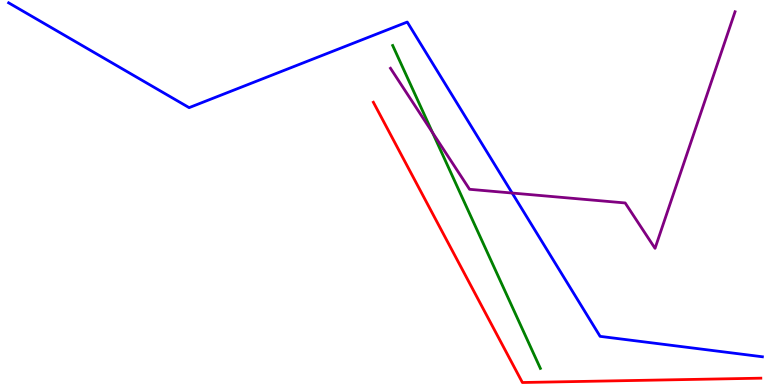[{'lines': ['blue', 'red'], 'intersections': []}, {'lines': ['green', 'red'], 'intersections': []}, {'lines': ['purple', 'red'], 'intersections': []}, {'lines': ['blue', 'green'], 'intersections': []}, {'lines': ['blue', 'purple'], 'intersections': [{'x': 6.61, 'y': 4.99}]}, {'lines': ['green', 'purple'], 'intersections': [{'x': 5.58, 'y': 6.56}]}]